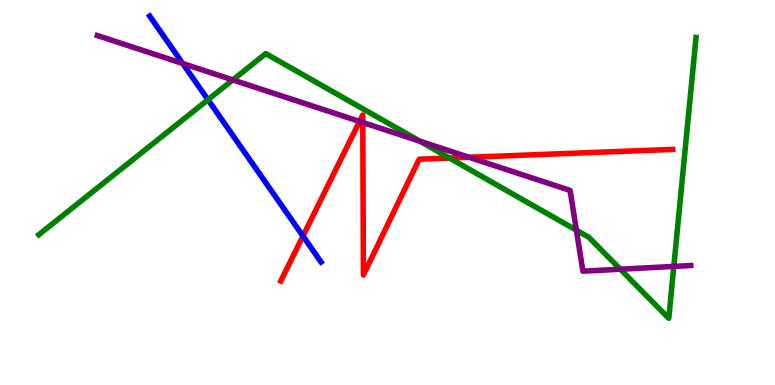[{'lines': ['blue', 'red'], 'intersections': [{'x': 3.91, 'y': 3.87}]}, {'lines': ['green', 'red'], 'intersections': [{'x': 5.8, 'y': 5.9}]}, {'lines': ['purple', 'red'], 'intersections': [{'x': 4.64, 'y': 6.85}, {'x': 4.68, 'y': 6.82}, {'x': 6.05, 'y': 5.91}]}, {'lines': ['blue', 'green'], 'intersections': [{'x': 2.68, 'y': 7.41}]}, {'lines': ['blue', 'purple'], 'intersections': [{'x': 2.36, 'y': 8.35}]}, {'lines': ['green', 'purple'], 'intersections': [{'x': 3.0, 'y': 7.92}, {'x': 5.42, 'y': 6.33}, {'x': 7.44, 'y': 4.02}, {'x': 8.0, 'y': 3.01}, {'x': 8.69, 'y': 3.08}]}]